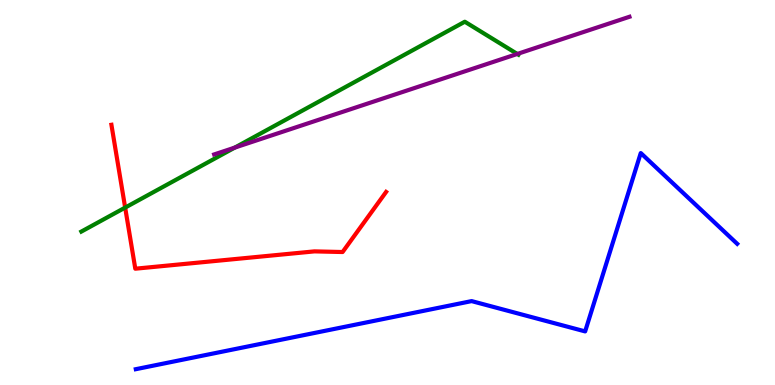[{'lines': ['blue', 'red'], 'intersections': []}, {'lines': ['green', 'red'], 'intersections': [{'x': 1.61, 'y': 4.61}]}, {'lines': ['purple', 'red'], 'intersections': []}, {'lines': ['blue', 'green'], 'intersections': []}, {'lines': ['blue', 'purple'], 'intersections': []}, {'lines': ['green', 'purple'], 'intersections': [{'x': 3.03, 'y': 6.17}, {'x': 6.67, 'y': 8.6}]}]